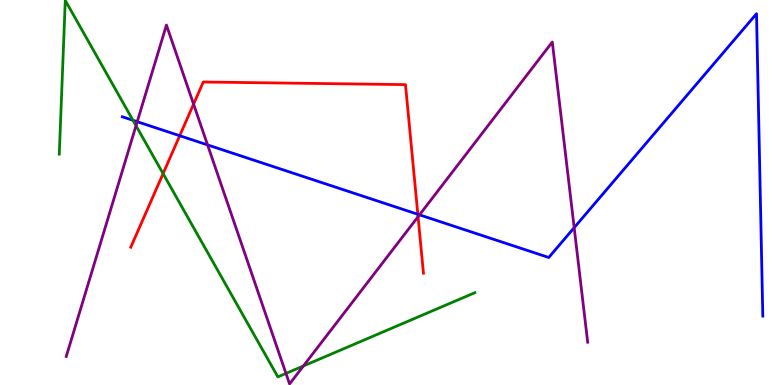[{'lines': ['blue', 'red'], 'intersections': [{'x': 2.32, 'y': 6.47}, {'x': 5.39, 'y': 4.43}]}, {'lines': ['green', 'red'], 'intersections': [{'x': 2.1, 'y': 5.49}]}, {'lines': ['purple', 'red'], 'intersections': [{'x': 2.5, 'y': 7.3}, {'x': 5.39, 'y': 4.37}]}, {'lines': ['blue', 'green'], 'intersections': [{'x': 1.72, 'y': 6.88}]}, {'lines': ['blue', 'purple'], 'intersections': [{'x': 1.77, 'y': 6.84}, {'x': 2.68, 'y': 6.24}, {'x': 5.41, 'y': 4.42}, {'x': 7.41, 'y': 4.09}]}, {'lines': ['green', 'purple'], 'intersections': [{'x': 1.76, 'y': 6.74}, {'x': 3.69, 'y': 0.301}, {'x': 3.91, 'y': 0.494}]}]